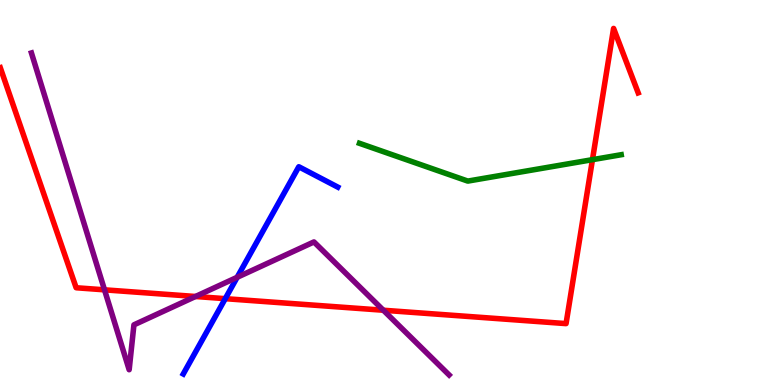[{'lines': ['blue', 'red'], 'intersections': [{'x': 2.91, 'y': 2.24}]}, {'lines': ['green', 'red'], 'intersections': [{'x': 7.64, 'y': 5.85}]}, {'lines': ['purple', 'red'], 'intersections': [{'x': 1.35, 'y': 2.47}, {'x': 2.52, 'y': 2.3}, {'x': 4.95, 'y': 1.94}]}, {'lines': ['blue', 'green'], 'intersections': []}, {'lines': ['blue', 'purple'], 'intersections': [{'x': 3.06, 'y': 2.8}]}, {'lines': ['green', 'purple'], 'intersections': []}]